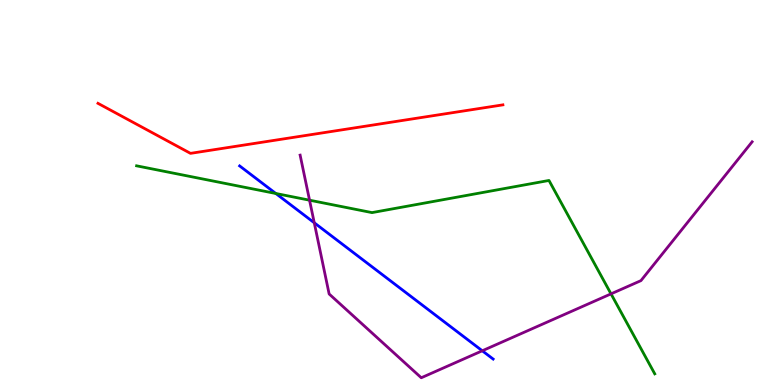[{'lines': ['blue', 'red'], 'intersections': []}, {'lines': ['green', 'red'], 'intersections': []}, {'lines': ['purple', 'red'], 'intersections': []}, {'lines': ['blue', 'green'], 'intersections': [{'x': 3.56, 'y': 4.97}]}, {'lines': ['blue', 'purple'], 'intersections': [{'x': 4.05, 'y': 4.21}, {'x': 6.22, 'y': 0.889}]}, {'lines': ['green', 'purple'], 'intersections': [{'x': 3.99, 'y': 4.8}, {'x': 7.88, 'y': 2.37}]}]